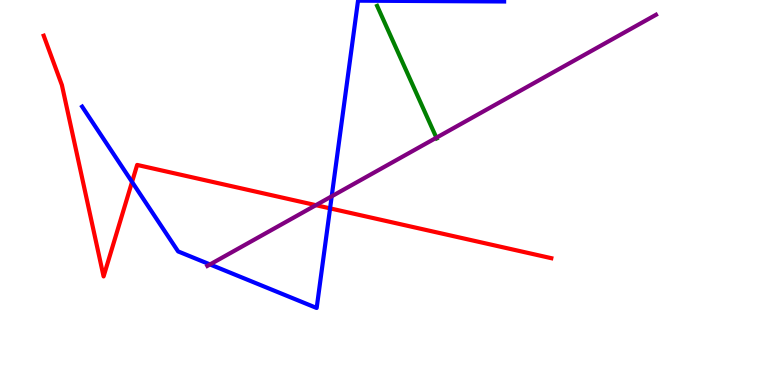[{'lines': ['blue', 'red'], 'intersections': [{'x': 1.7, 'y': 5.27}, {'x': 4.26, 'y': 4.59}]}, {'lines': ['green', 'red'], 'intersections': []}, {'lines': ['purple', 'red'], 'intersections': [{'x': 4.08, 'y': 4.67}]}, {'lines': ['blue', 'green'], 'intersections': []}, {'lines': ['blue', 'purple'], 'intersections': [{'x': 2.71, 'y': 3.13}, {'x': 4.28, 'y': 4.9}]}, {'lines': ['green', 'purple'], 'intersections': [{'x': 5.63, 'y': 6.42}]}]